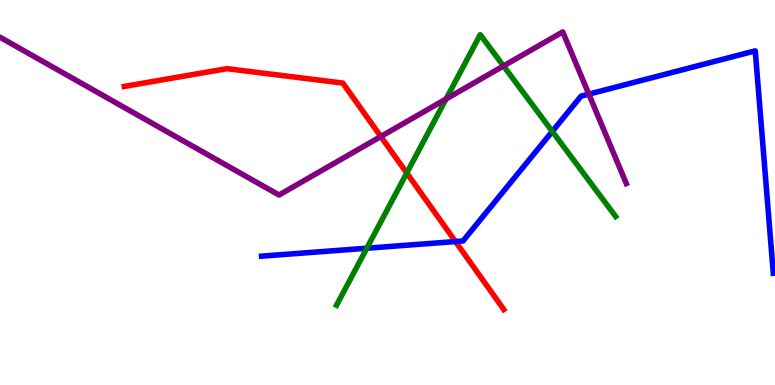[{'lines': ['blue', 'red'], 'intersections': [{'x': 5.88, 'y': 3.73}]}, {'lines': ['green', 'red'], 'intersections': [{'x': 5.25, 'y': 5.51}]}, {'lines': ['purple', 'red'], 'intersections': [{'x': 4.91, 'y': 6.45}]}, {'lines': ['blue', 'green'], 'intersections': [{'x': 4.73, 'y': 3.55}, {'x': 7.13, 'y': 6.59}]}, {'lines': ['blue', 'purple'], 'intersections': [{'x': 7.6, 'y': 7.55}]}, {'lines': ['green', 'purple'], 'intersections': [{'x': 5.76, 'y': 7.43}, {'x': 6.5, 'y': 8.29}]}]